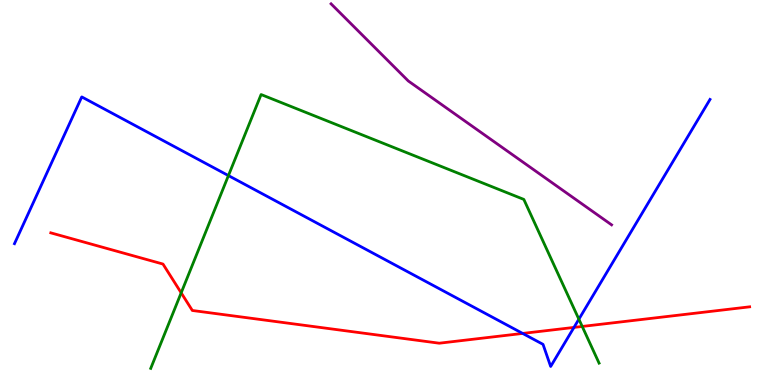[{'lines': ['blue', 'red'], 'intersections': [{'x': 6.74, 'y': 1.34}, {'x': 7.41, 'y': 1.5}]}, {'lines': ['green', 'red'], 'intersections': [{'x': 2.34, 'y': 2.39}, {'x': 7.51, 'y': 1.52}]}, {'lines': ['purple', 'red'], 'intersections': []}, {'lines': ['blue', 'green'], 'intersections': [{'x': 2.95, 'y': 5.44}, {'x': 7.47, 'y': 1.71}]}, {'lines': ['blue', 'purple'], 'intersections': []}, {'lines': ['green', 'purple'], 'intersections': []}]